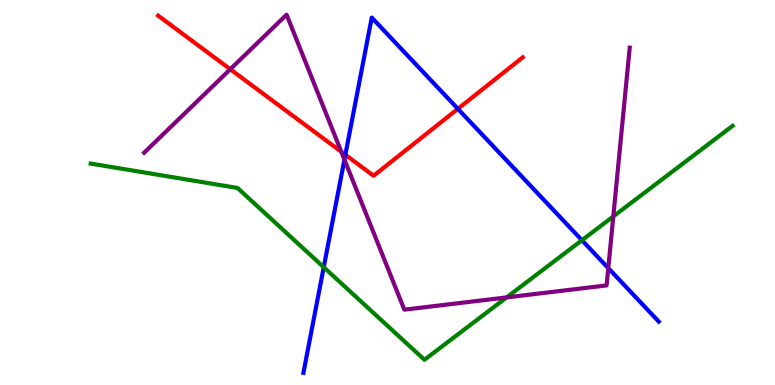[{'lines': ['blue', 'red'], 'intersections': [{'x': 4.46, 'y': 5.98}, {'x': 5.91, 'y': 7.17}]}, {'lines': ['green', 'red'], 'intersections': []}, {'lines': ['purple', 'red'], 'intersections': [{'x': 2.97, 'y': 8.2}, {'x': 4.4, 'y': 6.06}]}, {'lines': ['blue', 'green'], 'intersections': [{'x': 4.18, 'y': 3.06}, {'x': 7.51, 'y': 3.76}]}, {'lines': ['blue', 'purple'], 'intersections': [{'x': 4.44, 'y': 5.85}, {'x': 7.85, 'y': 3.04}]}, {'lines': ['green', 'purple'], 'intersections': [{'x': 6.54, 'y': 2.28}, {'x': 7.91, 'y': 4.38}]}]